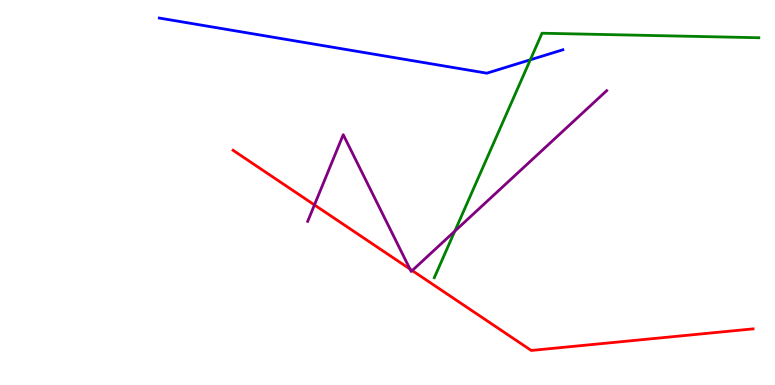[{'lines': ['blue', 'red'], 'intersections': []}, {'lines': ['green', 'red'], 'intersections': []}, {'lines': ['purple', 'red'], 'intersections': [{'x': 4.06, 'y': 4.68}, {'x': 5.29, 'y': 3.01}, {'x': 5.32, 'y': 2.97}]}, {'lines': ['blue', 'green'], 'intersections': [{'x': 6.84, 'y': 8.45}]}, {'lines': ['blue', 'purple'], 'intersections': []}, {'lines': ['green', 'purple'], 'intersections': [{'x': 5.87, 'y': 4.0}]}]